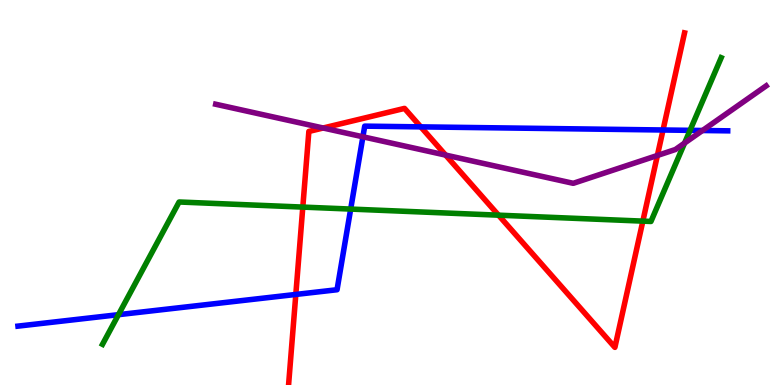[{'lines': ['blue', 'red'], 'intersections': [{'x': 3.82, 'y': 2.35}, {'x': 5.43, 'y': 6.7}, {'x': 8.56, 'y': 6.62}]}, {'lines': ['green', 'red'], 'intersections': [{'x': 3.91, 'y': 4.62}, {'x': 6.43, 'y': 4.41}, {'x': 8.29, 'y': 4.26}]}, {'lines': ['purple', 'red'], 'intersections': [{'x': 4.17, 'y': 6.68}, {'x': 5.75, 'y': 5.97}, {'x': 8.48, 'y': 5.96}]}, {'lines': ['blue', 'green'], 'intersections': [{'x': 1.53, 'y': 1.83}, {'x': 4.52, 'y': 4.57}, {'x': 8.9, 'y': 6.61}]}, {'lines': ['blue', 'purple'], 'intersections': [{'x': 4.68, 'y': 6.45}, {'x': 9.06, 'y': 6.61}]}, {'lines': ['green', 'purple'], 'intersections': [{'x': 8.83, 'y': 6.28}]}]